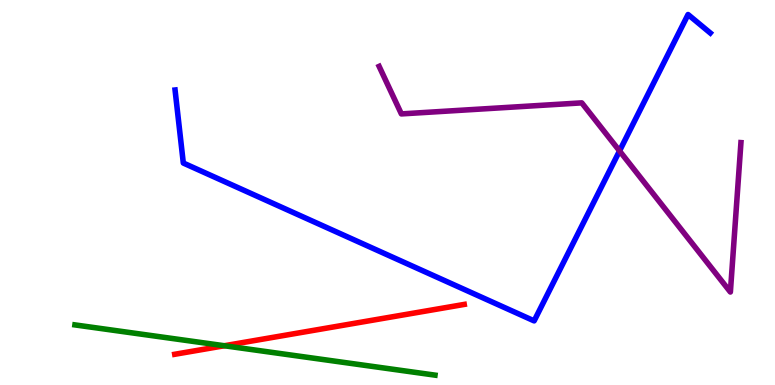[{'lines': ['blue', 'red'], 'intersections': []}, {'lines': ['green', 'red'], 'intersections': [{'x': 2.89, 'y': 1.02}]}, {'lines': ['purple', 'red'], 'intersections': []}, {'lines': ['blue', 'green'], 'intersections': []}, {'lines': ['blue', 'purple'], 'intersections': [{'x': 7.99, 'y': 6.08}]}, {'lines': ['green', 'purple'], 'intersections': []}]